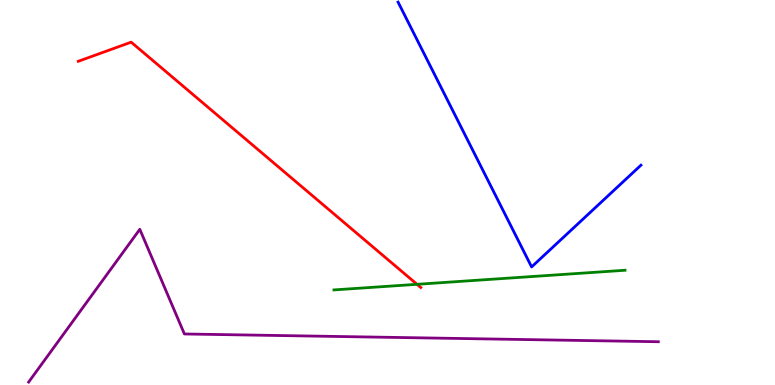[{'lines': ['blue', 'red'], 'intersections': []}, {'lines': ['green', 'red'], 'intersections': [{'x': 5.38, 'y': 2.62}]}, {'lines': ['purple', 'red'], 'intersections': []}, {'lines': ['blue', 'green'], 'intersections': []}, {'lines': ['blue', 'purple'], 'intersections': []}, {'lines': ['green', 'purple'], 'intersections': []}]